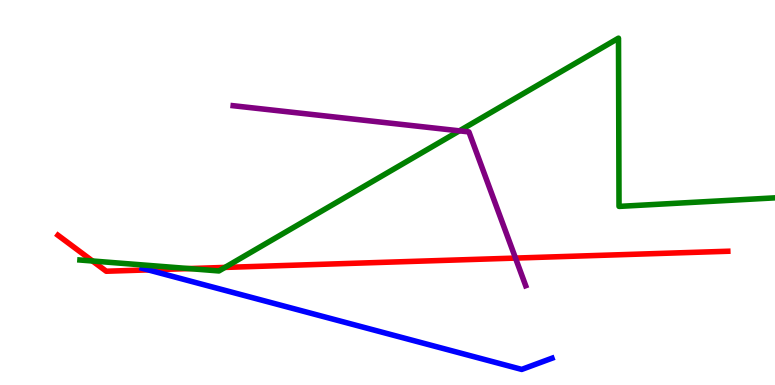[{'lines': ['blue', 'red'], 'intersections': [{'x': 1.91, 'y': 2.99}]}, {'lines': ['green', 'red'], 'intersections': [{'x': 1.19, 'y': 3.22}, {'x': 2.44, 'y': 3.02}, {'x': 2.9, 'y': 3.05}]}, {'lines': ['purple', 'red'], 'intersections': [{'x': 6.65, 'y': 3.3}]}, {'lines': ['blue', 'green'], 'intersections': []}, {'lines': ['blue', 'purple'], 'intersections': []}, {'lines': ['green', 'purple'], 'intersections': [{'x': 5.93, 'y': 6.6}]}]